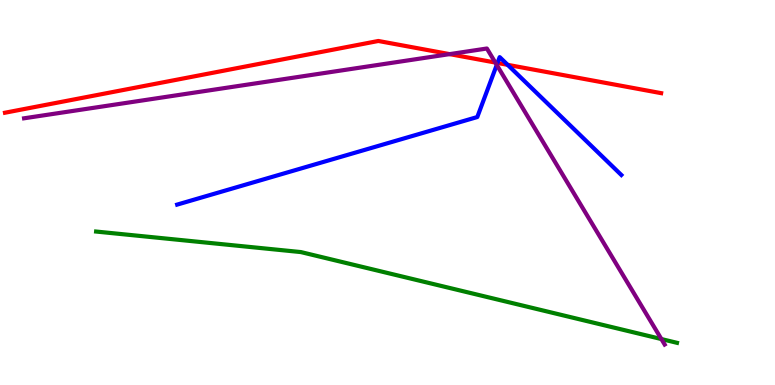[{'lines': ['blue', 'red'], 'intersections': [{'x': 6.42, 'y': 8.36}, {'x': 6.55, 'y': 8.32}]}, {'lines': ['green', 'red'], 'intersections': []}, {'lines': ['purple', 'red'], 'intersections': [{'x': 5.8, 'y': 8.59}, {'x': 6.39, 'y': 8.38}]}, {'lines': ['blue', 'green'], 'intersections': []}, {'lines': ['blue', 'purple'], 'intersections': [{'x': 6.41, 'y': 8.31}]}, {'lines': ['green', 'purple'], 'intersections': [{'x': 8.53, 'y': 1.19}]}]